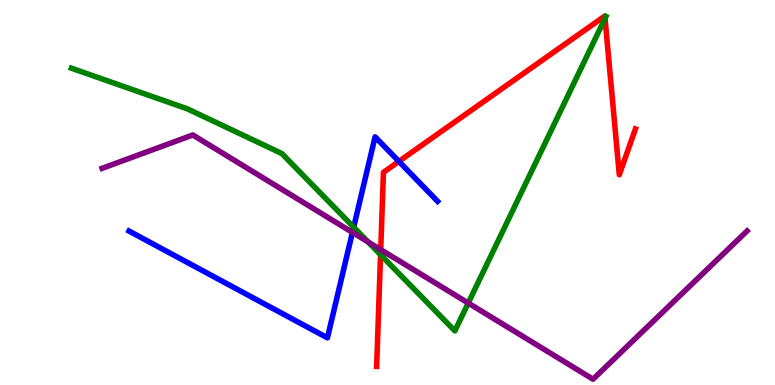[{'lines': ['blue', 'red'], 'intersections': [{'x': 5.15, 'y': 5.81}]}, {'lines': ['green', 'red'], 'intersections': [{'x': 4.91, 'y': 3.38}, {'x': 7.81, 'y': 9.52}]}, {'lines': ['purple', 'red'], 'intersections': [{'x': 4.91, 'y': 3.52}]}, {'lines': ['blue', 'green'], 'intersections': [{'x': 4.56, 'y': 4.1}]}, {'lines': ['blue', 'purple'], 'intersections': [{'x': 4.55, 'y': 3.96}]}, {'lines': ['green', 'purple'], 'intersections': [{'x': 4.75, 'y': 3.72}, {'x': 6.04, 'y': 2.13}]}]